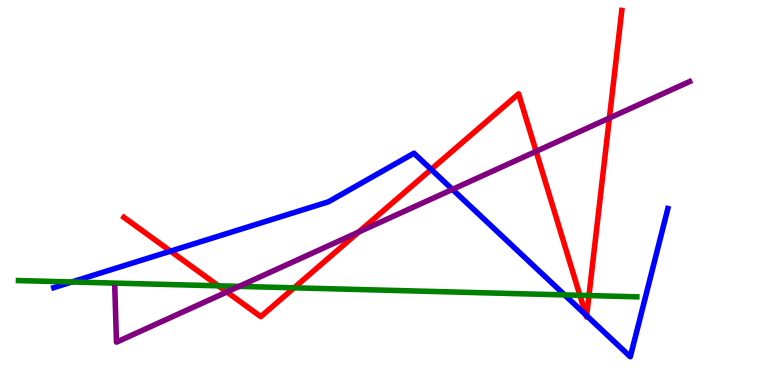[{'lines': ['blue', 'red'], 'intersections': [{'x': 2.2, 'y': 3.48}, {'x': 5.56, 'y': 5.6}, {'x': 7.56, 'y': 1.82}, {'x': 7.57, 'y': 1.8}]}, {'lines': ['green', 'red'], 'intersections': [{'x': 2.82, 'y': 2.58}, {'x': 3.8, 'y': 2.52}, {'x': 7.48, 'y': 2.33}, {'x': 7.6, 'y': 2.32}]}, {'lines': ['purple', 'red'], 'intersections': [{'x': 2.93, 'y': 2.42}, {'x': 4.63, 'y': 3.97}, {'x': 6.92, 'y': 6.07}, {'x': 7.86, 'y': 6.93}]}, {'lines': ['blue', 'green'], 'intersections': [{'x': 0.927, 'y': 2.68}, {'x': 7.29, 'y': 2.34}]}, {'lines': ['blue', 'purple'], 'intersections': [{'x': 5.84, 'y': 5.08}]}, {'lines': ['green', 'purple'], 'intersections': [{'x': 3.09, 'y': 2.56}]}]